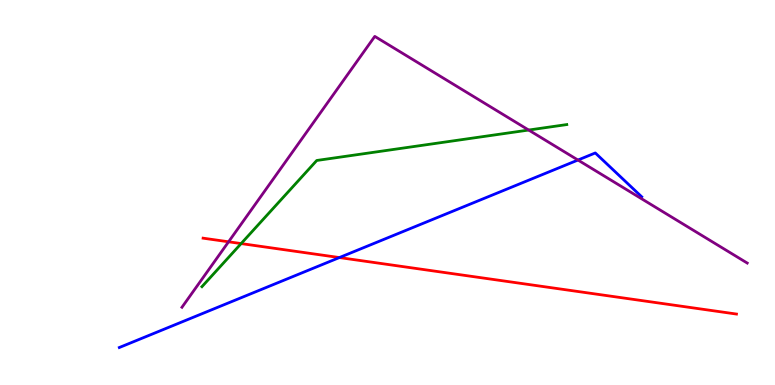[{'lines': ['blue', 'red'], 'intersections': [{'x': 4.38, 'y': 3.31}]}, {'lines': ['green', 'red'], 'intersections': [{'x': 3.11, 'y': 3.67}]}, {'lines': ['purple', 'red'], 'intersections': [{'x': 2.95, 'y': 3.72}]}, {'lines': ['blue', 'green'], 'intersections': []}, {'lines': ['blue', 'purple'], 'intersections': [{'x': 7.46, 'y': 5.84}]}, {'lines': ['green', 'purple'], 'intersections': [{'x': 6.82, 'y': 6.62}]}]